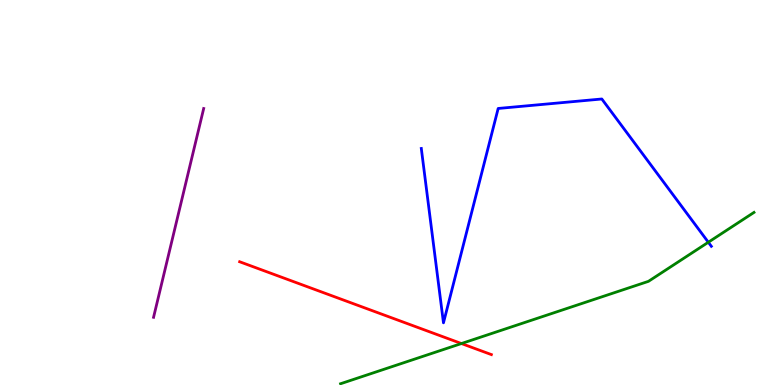[{'lines': ['blue', 'red'], 'intersections': []}, {'lines': ['green', 'red'], 'intersections': [{'x': 5.95, 'y': 1.08}]}, {'lines': ['purple', 'red'], 'intersections': []}, {'lines': ['blue', 'green'], 'intersections': [{'x': 9.14, 'y': 3.71}]}, {'lines': ['blue', 'purple'], 'intersections': []}, {'lines': ['green', 'purple'], 'intersections': []}]